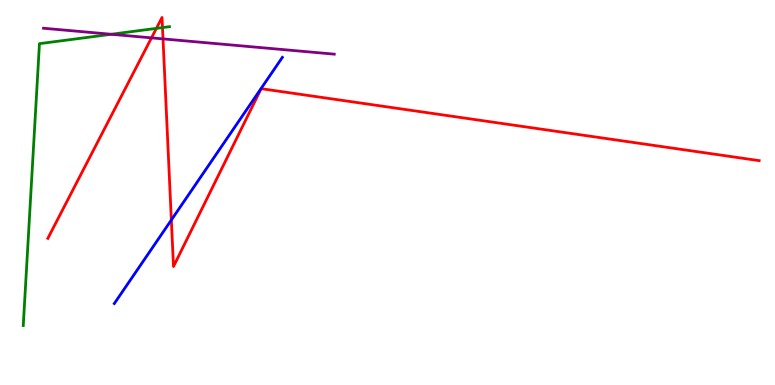[{'lines': ['blue', 'red'], 'intersections': [{'x': 2.21, 'y': 4.29}]}, {'lines': ['green', 'red'], 'intersections': [{'x': 2.02, 'y': 9.26}, {'x': 2.1, 'y': 9.28}]}, {'lines': ['purple', 'red'], 'intersections': [{'x': 1.95, 'y': 9.02}, {'x': 2.1, 'y': 8.99}]}, {'lines': ['blue', 'green'], 'intersections': []}, {'lines': ['blue', 'purple'], 'intersections': []}, {'lines': ['green', 'purple'], 'intersections': [{'x': 1.44, 'y': 9.11}]}]